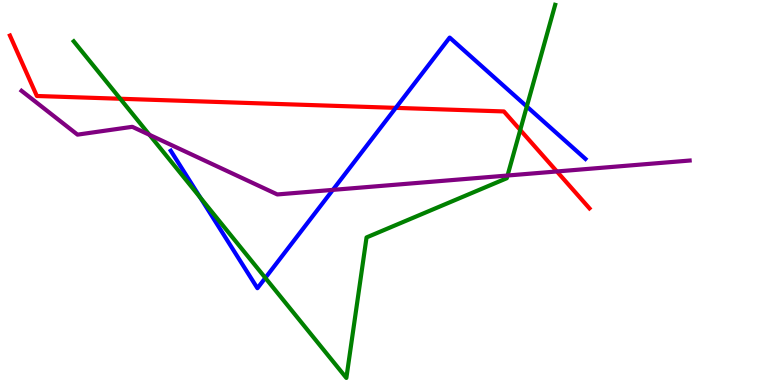[{'lines': ['blue', 'red'], 'intersections': [{'x': 5.11, 'y': 7.2}]}, {'lines': ['green', 'red'], 'intersections': [{'x': 1.55, 'y': 7.44}, {'x': 6.71, 'y': 6.62}]}, {'lines': ['purple', 'red'], 'intersections': [{'x': 7.19, 'y': 5.55}]}, {'lines': ['blue', 'green'], 'intersections': [{'x': 2.58, 'y': 4.87}, {'x': 3.42, 'y': 2.78}, {'x': 6.8, 'y': 7.23}]}, {'lines': ['blue', 'purple'], 'intersections': [{'x': 4.29, 'y': 5.07}]}, {'lines': ['green', 'purple'], 'intersections': [{'x': 1.93, 'y': 6.5}, {'x': 6.55, 'y': 5.44}]}]